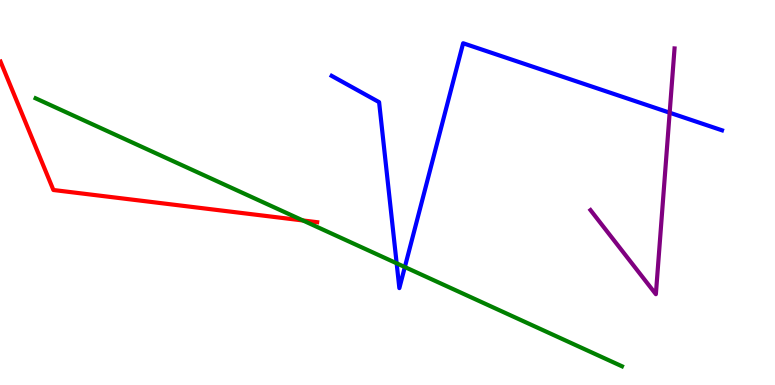[{'lines': ['blue', 'red'], 'intersections': []}, {'lines': ['green', 'red'], 'intersections': [{'x': 3.91, 'y': 4.27}]}, {'lines': ['purple', 'red'], 'intersections': []}, {'lines': ['blue', 'green'], 'intersections': [{'x': 5.12, 'y': 3.16}, {'x': 5.22, 'y': 3.06}]}, {'lines': ['blue', 'purple'], 'intersections': [{'x': 8.64, 'y': 7.07}]}, {'lines': ['green', 'purple'], 'intersections': []}]